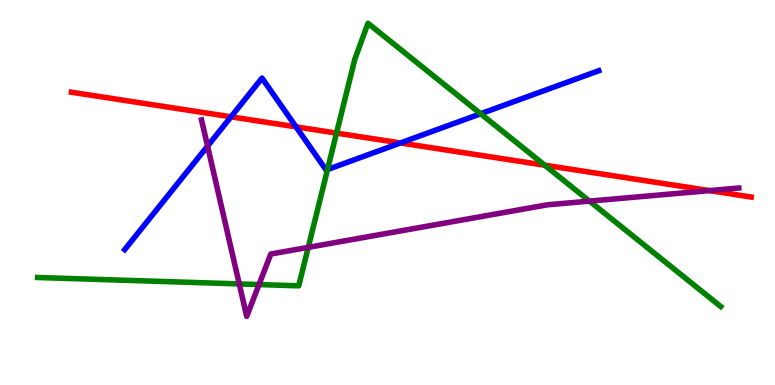[{'lines': ['blue', 'red'], 'intersections': [{'x': 2.98, 'y': 6.97}, {'x': 3.82, 'y': 6.71}, {'x': 5.17, 'y': 6.29}]}, {'lines': ['green', 'red'], 'intersections': [{'x': 4.34, 'y': 6.54}, {'x': 7.03, 'y': 5.71}]}, {'lines': ['purple', 'red'], 'intersections': [{'x': 9.15, 'y': 5.05}]}, {'lines': ['blue', 'green'], 'intersections': [{'x': 4.23, 'y': 5.6}, {'x': 6.2, 'y': 7.05}]}, {'lines': ['blue', 'purple'], 'intersections': [{'x': 2.68, 'y': 6.2}]}, {'lines': ['green', 'purple'], 'intersections': [{'x': 3.09, 'y': 2.63}, {'x': 3.34, 'y': 2.61}, {'x': 3.98, 'y': 3.58}, {'x': 7.61, 'y': 4.78}]}]